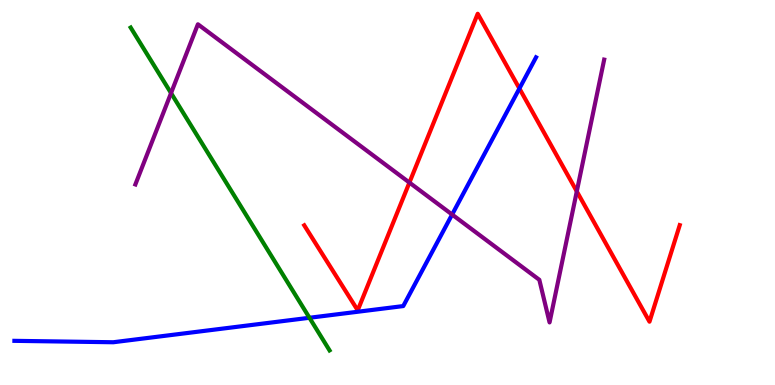[{'lines': ['blue', 'red'], 'intersections': [{'x': 6.7, 'y': 7.7}]}, {'lines': ['green', 'red'], 'intersections': []}, {'lines': ['purple', 'red'], 'intersections': [{'x': 5.28, 'y': 5.26}, {'x': 7.44, 'y': 5.03}]}, {'lines': ['blue', 'green'], 'intersections': [{'x': 3.99, 'y': 1.75}]}, {'lines': ['blue', 'purple'], 'intersections': [{'x': 5.83, 'y': 4.43}]}, {'lines': ['green', 'purple'], 'intersections': [{'x': 2.21, 'y': 7.58}]}]